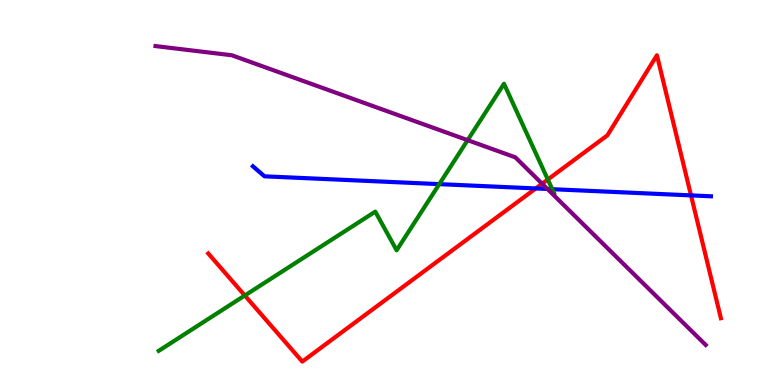[{'lines': ['blue', 'red'], 'intersections': [{'x': 6.91, 'y': 5.11}, {'x': 8.92, 'y': 4.92}]}, {'lines': ['green', 'red'], 'intersections': [{'x': 3.16, 'y': 2.32}, {'x': 7.07, 'y': 5.34}]}, {'lines': ['purple', 'red'], 'intersections': [{'x': 7.0, 'y': 5.23}]}, {'lines': ['blue', 'green'], 'intersections': [{'x': 5.67, 'y': 5.22}, {'x': 7.13, 'y': 5.09}]}, {'lines': ['blue', 'purple'], 'intersections': [{'x': 7.06, 'y': 5.09}]}, {'lines': ['green', 'purple'], 'intersections': [{'x': 6.03, 'y': 6.36}]}]